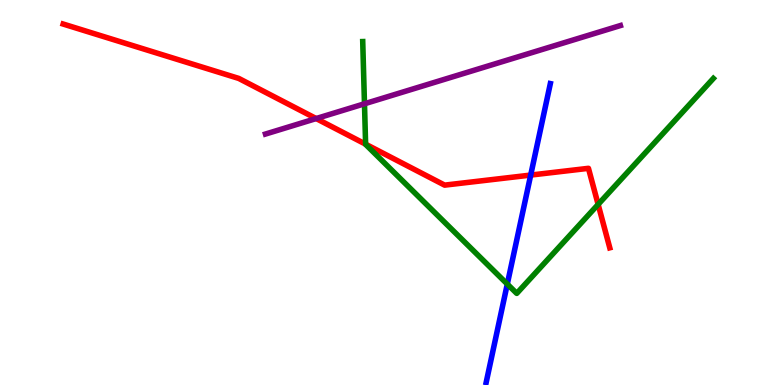[{'lines': ['blue', 'red'], 'intersections': [{'x': 6.85, 'y': 5.45}]}, {'lines': ['green', 'red'], 'intersections': [{'x': 4.72, 'y': 6.26}, {'x': 7.72, 'y': 4.69}]}, {'lines': ['purple', 'red'], 'intersections': [{'x': 4.08, 'y': 6.92}]}, {'lines': ['blue', 'green'], 'intersections': [{'x': 6.55, 'y': 2.62}]}, {'lines': ['blue', 'purple'], 'intersections': []}, {'lines': ['green', 'purple'], 'intersections': [{'x': 4.7, 'y': 7.3}]}]